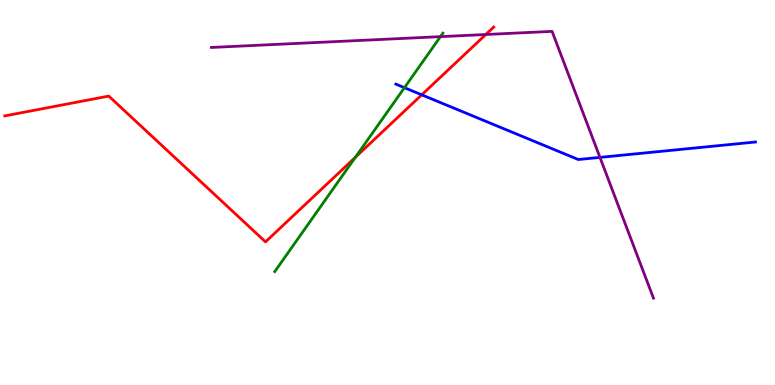[{'lines': ['blue', 'red'], 'intersections': [{'x': 5.44, 'y': 7.54}]}, {'lines': ['green', 'red'], 'intersections': [{'x': 4.59, 'y': 5.91}]}, {'lines': ['purple', 'red'], 'intersections': [{'x': 6.27, 'y': 9.1}]}, {'lines': ['blue', 'green'], 'intersections': [{'x': 5.22, 'y': 7.72}]}, {'lines': ['blue', 'purple'], 'intersections': [{'x': 7.74, 'y': 5.91}]}, {'lines': ['green', 'purple'], 'intersections': [{'x': 5.68, 'y': 9.05}]}]